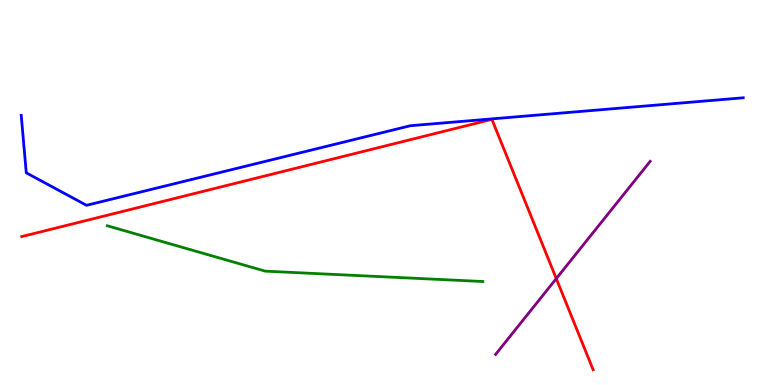[{'lines': ['blue', 'red'], 'intersections': []}, {'lines': ['green', 'red'], 'intersections': []}, {'lines': ['purple', 'red'], 'intersections': [{'x': 7.18, 'y': 2.76}]}, {'lines': ['blue', 'green'], 'intersections': []}, {'lines': ['blue', 'purple'], 'intersections': []}, {'lines': ['green', 'purple'], 'intersections': []}]